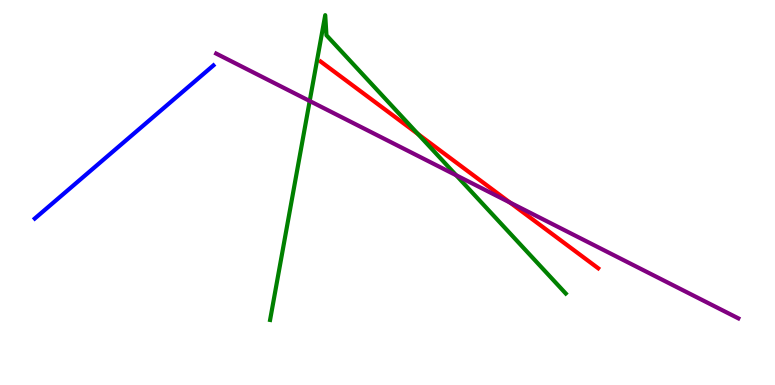[{'lines': ['blue', 'red'], 'intersections': []}, {'lines': ['green', 'red'], 'intersections': [{'x': 5.39, 'y': 6.52}]}, {'lines': ['purple', 'red'], 'intersections': [{'x': 6.58, 'y': 4.74}]}, {'lines': ['blue', 'green'], 'intersections': []}, {'lines': ['blue', 'purple'], 'intersections': []}, {'lines': ['green', 'purple'], 'intersections': [{'x': 4.0, 'y': 7.38}, {'x': 5.89, 'y': 5.45}]}]